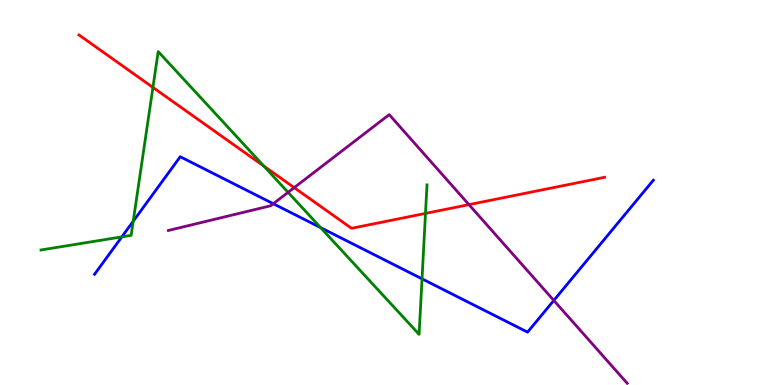[{'lines': ['blue', 'red'], 'intersections': []}, {'lines': ['green', 'red'], 'intersections': [{'x': 1.97, 'y': 7.73}, {'x': 3.41, 'y': 5.68}, {'x': 5.49, 'y': 4.46}]}, {'lines': ['purple', 'red'], 'intersections': [{'x': 3.8, 'y': 5.13}, {'x': 6.05, 'y': 4.68}]}, {'lines': ['blue', 'green'], 'intersections': [{'x': 1.57, 'y': 3.85}, {'x': 1.72, 'y': 4.25}, {'x': 4.14, 'y': 4.09}, {'x': 5.45, 'y': 2.76}]}, {'lines': ['blue', 'purple'], 'intersections': [{'x': 3.53, 'y': 4.71}, {'x': 7.15, 'y': 2.2}]}, {'lines': ['green', 'purple'], 'intersections': [{'x': 3.72, 'y': 5.0}]}]